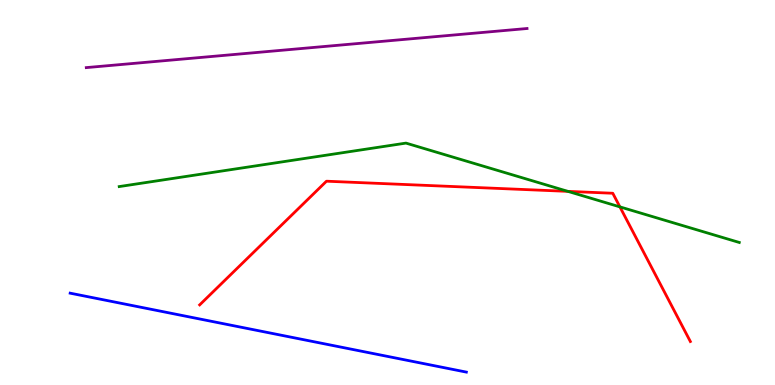[{'lines': ['blue', 'red'], 'intersections': []}, {'lines': ['green', 'red'], 'intersections': [{'x': 7.33, 'y': 5.03}, {'x': 8.0, 'y': 4.63}]}, {'lines': ['purple', 'red'], 'intersections': []}, {'lines': ['blue', 'green'], 'intersections': []}, {'lines': ['blue', 'purple'], 'intersections': []}, {'lines': ['green', 'purple'], 'intersections': []}]